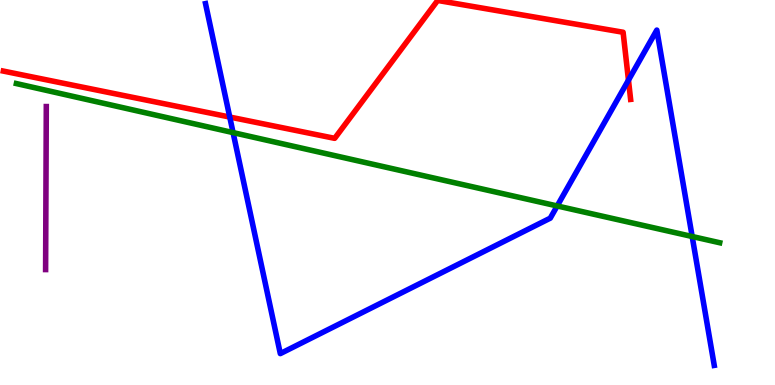[{'lines': ['blue', 'red'], 'intersections': [{'x': 2.96, 'y': 6.96}, {'x': 8.11, 'y': 7.92}]}, {'lines': ['green', 'red'], 'intersections': []}, {'lines': ['purple', 'red'], 'intersections': []}, {'lines': ['blue', 'green'], 'intersections': [{'x': 3.01, 'y': 6.56}, {'x': 7.19, 'y': 4.65}, {'x': 8.93, 'y': 3.86}]}, {'lines': ['blue', 'purple'], 'intersections': []}, {'lines': ['green', 'purple'], 'intersections': []}]